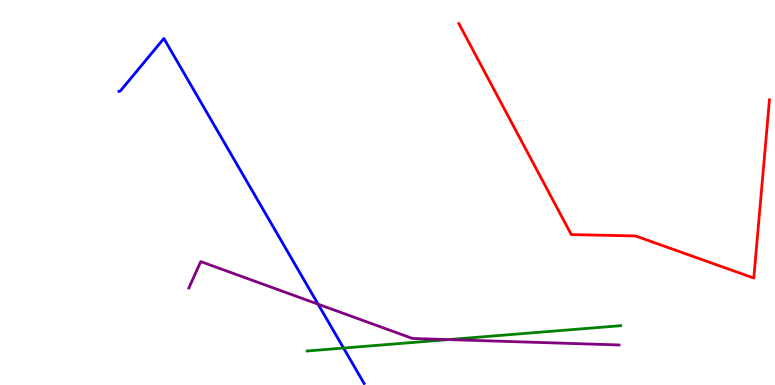[{'lines': ['blue', 'red'], 'intersections': []}, {'lines': ['green', 'red'], 'intersections': []}, {'lines': ['purple', 'red'], 'intersections': []}, {'lines': ['blue', 'green'], 'intersections': [{'x': 4.43, 'y': 0.96}]}, {'lines': ['blue', 'purple'], 'intersections': [{'x': 4.1, 'y': 2.1}]}, {'lines': ['green', 'purple'], 'intersections': [{'x': 5.79, 'y': 1.18}]}]